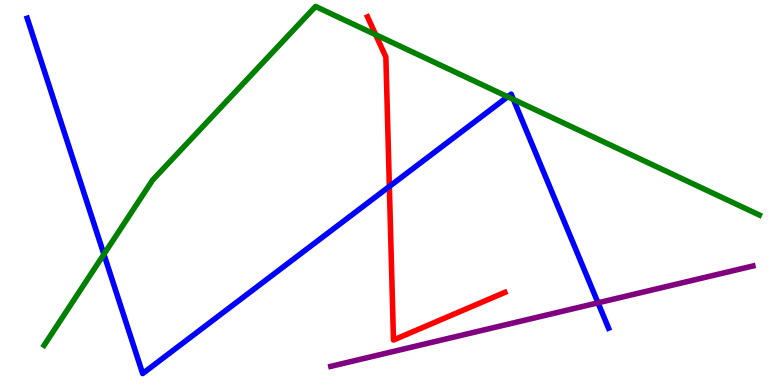[{'lines': ['blue', 'red'], 'intersections': [{'x': 5.02, 'y': 5.16}]}, {'lines': ['green', 'red'], 'intersections': [{'x': 4.85, 'y': 9.1}]}, {'lines': ['purple', 'red'], 'intersections': []}, {'lines': ['blue', 'green'], 'intersections': [{'x': 1.34, 'y': 3.4}, {'x': 6.55, 'y': 7.49}, {'x': 6.62, 'y': 7.42}]}, {'lines': ['blue', 'purple'], 'intersections': [{'x': 7.72, 'y': 2.13}]}, {'lines': ['green', 'purple'], 'intersections': []}]